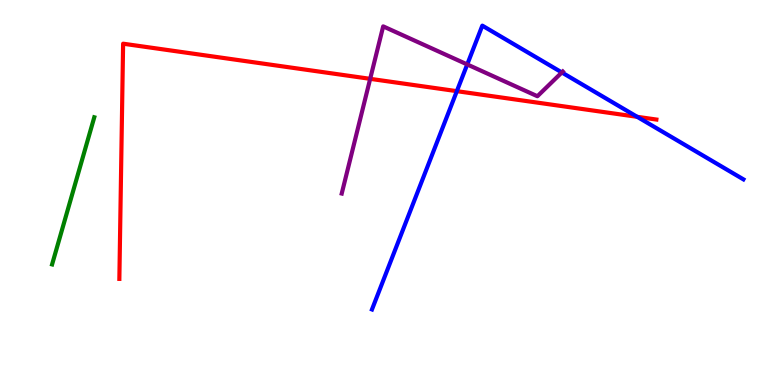[{'lines': ['blue', 'red'], 'intersections': [{'x': 5.89, 'y': 7.63}, {'x': 8.22, 'y': 6.97}]}, {'lines': ['green', 'red'], 'intersections': []}, {'lines': ['purple', 'red'], 'intersections': [{'x': 4.78, 'y': 7.95}]}, {'lines': ['blue', 'green'], 'intersections': []}, {'lines': ['blue', 'purple'], 'intersections': [{'x': 6.03, 'y': 8.33}, {'x': 7.25, 'y': 8.12}]}, {'lines': ['green', 'purple'], 'intersections': []}]